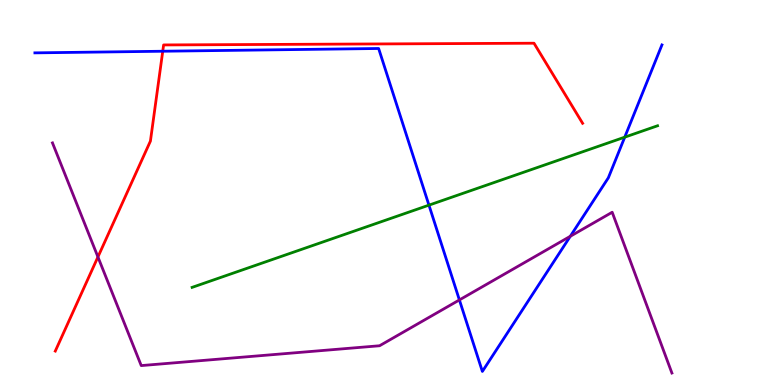[{'lines': ['blue', 'red'], 'intersections': [{'x': 2.1, 'y': 8.67}]}, {'lines': ['green', 'red'], 'intersections': []}, {'lines': ['purple', 'red'], 'intersections': [{'x': 1.26, 'y': 3.33}]}, {'lines': ['blue', 'green'], 'intersections': [{'x': 5.53, 'y': 4.67}, {'x': 8.06, 'y': 6.44}]}, {'lines': ['blue', 'purple'], 'intersections': [{'x': 5.93, 'y': 2.21}, {'x': 7.36, 'y': 3.86}]}, {'lines': ['green', 'purple'], 'intersections': []}]